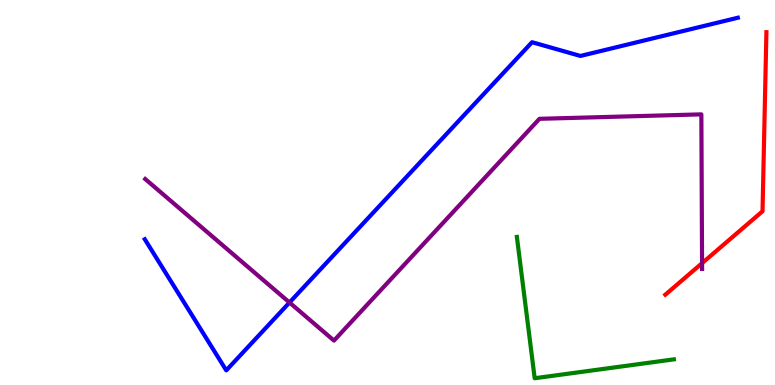[{'lines': ['blue', 'red'], 'intersections': []}, {'lines': ['green', 'red'], 'intersections': []}, {'lines': ['purple', 'red'], 'intersections': [{'x': 9.06, 'y': 3.16}]}, {'lines': ['blue', 'green'], 'intersections': []}, {'lines': ['blue', 'purple'], 'intersections': [{'x': 3.74, 'y': 2.14}]}, {'lines': ['green', 'purple'], 'intersections': []}]